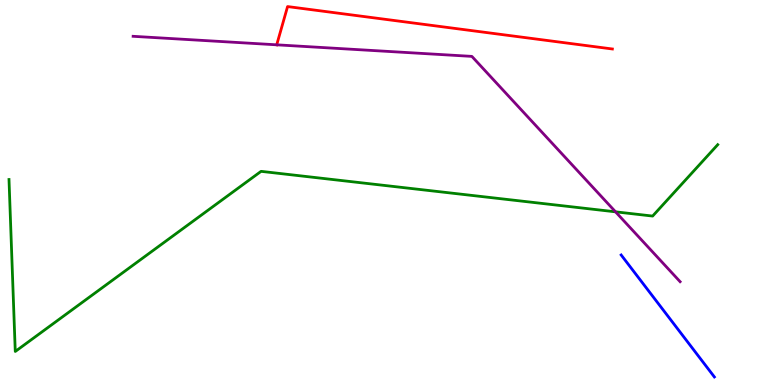[{'lines': ['blue', 'red'], 'intersections': []}, {'lines': ['green', 'red'], 'intersections': []}, {'lines': ['purple', 'red'], 'intersections': [{'x': 3.57, 'y': 8.84}]}, {'lines': ['blue', 'green'], 'intersections': []}, {'lines': ['blue', 'purple'], 'intersections': []}, {'lines': ['green', 'purple'], 'intersections': [{'x': 7.94, 'y': 4.5}]}]